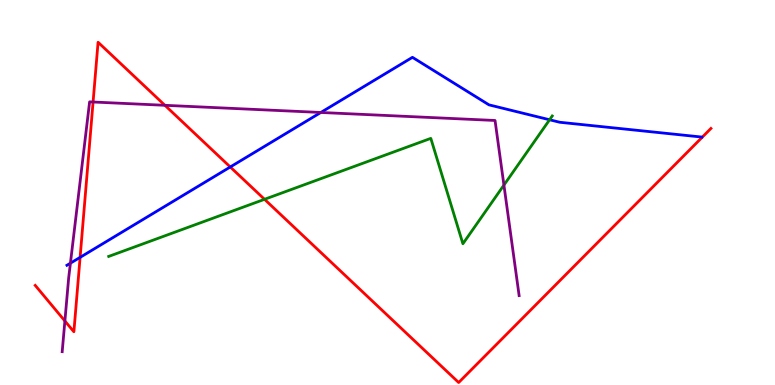[{'lines': ['blue', 'red'], 'intersections': [{'x': 1.03, 'y': 3.32}, {'x': 2.97, 'y': 5.66}]}, {'lines': ['green', 'red'], 'intersections': [{'x': 3.41, 'y': 4.82}]}, {'lines': ['purple', 'red'], 'intersections': [{'x': 0.837, 'y': 1.66}, {'x': 1.2, 'y': 7.35}, {'x': 2.13, 'y': 7.26}]}, {'lines': ['blue', 'green'], 'intersections': [{'x': 7.09, 'y': 6.89}]}, {'lines': ['blue', 'purple'], 'intersections': [{'x': 0.909, 'y': 3.16}, {'x': 4.14, 'y': 7.08}]}, {'lines': ['green', 'purple'], 'intersections': [{'x': 6.5, 'y': 5.19}]}]